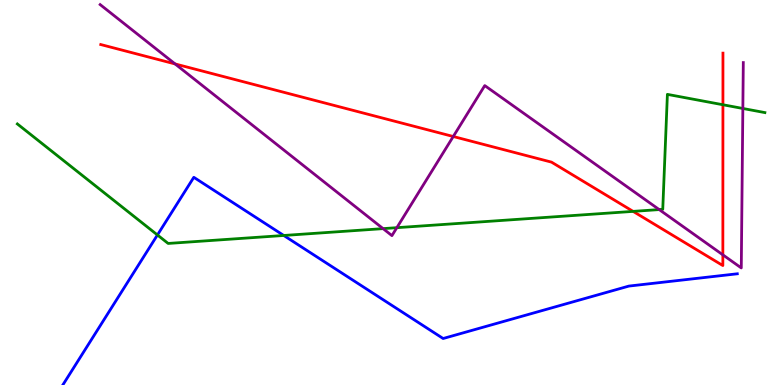[{'lines': ['blue', 'red'], 'intersections': []}, {'lines': ['green', 'red'], 'intersections': [{'x': 8.17, 'y': 4.51}, {'x': 9.33, 'y': 7.28}]}, {'lines': ['purple', 'red'], 'intersections': [{'x': 2.26, 'y': 8.34}, {'x': 5.85, 'y': 6.45}, {'x': 9.33, 'y': 3.38}]}, {'lines': ['blue', 'green'], 'intersections': [{'x': 2.03, 'y': 3.9}, {'x': 3.66, 'y': 3.88}]}, {'lines': ['blue', 'purple'], 'intersections': []}, {'lines': ['green', 'purple'], 'intersections': [{'x': 4.94, 'y': 4.06}, {'x': 5.12, 'y': 4.09}, {'x': 8.51, 'y': 4.56}, {'x': 9.59, 'y': 7.18}]}]